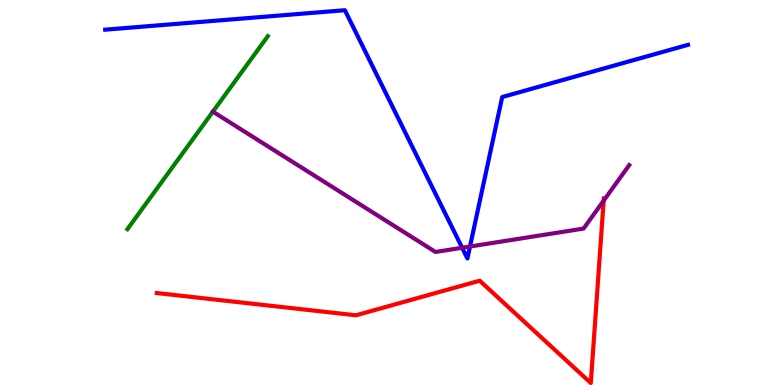[{'lines': ['blue', 'red'], 'intersections': []}, {'lines': ['green', 'red'], 'intersections': []}, {'lines': ['purple', 'red'], 'intersections': [{'x': 7.79, 'y': 4.79}]}, {'lines': ['blue', 'green'], 'intersections': []}, {'lines': ['blue', 'purple'], 'intersections': [{'x': 5.96, 'y': 3.56}, {'x': 6.06, 'y': 3.6}]}, {'lines': ['green', 'purple'], 'intersections': [{'x': 2.75, 'y': 7.1}]}]